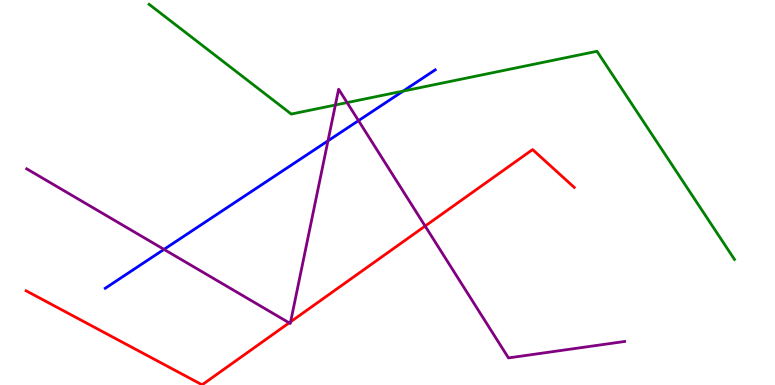[{'lines': ['blue', 'red'], 'intersections': []}, {'lines': ['green', 'red'], 'intersections': []}, {'lines': ['purple', 'red'], 'intersections': [{'x': 3.73, 'y': 1.61}, {'x': 3.75, 'y': 1.64}, {'x': 5.49, 'y': 4.13}]}, {'lines': ['blue', 'green'], 'intersections': [{'x': 5.2, 'y': 7.63}]}, {'lines': ['blue', 'purple'], 'intersections': [{'x': 2.12, 'y': 3.52}, {'x': 4.23, 'y': 6.34}, {'x': 4.63, 'y': 6.87}]}, {'lines': ['green', 'purple'], 'intersections': [{'x': 4.33, 'y': 7.27}, {'x': 4.48, 'y': 7.34}]}]